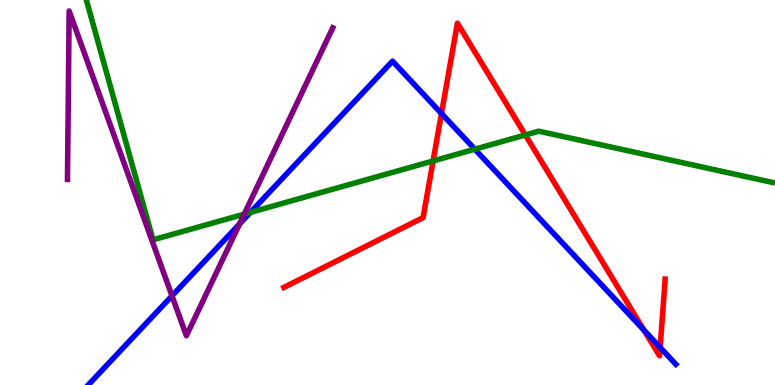[{'lines': ['blue', 'red'], 'intersections': [{'x': 5.7, 'y': 7.05}, {'x': 8.31, 'y': 1.43}, {'x': 8.52, 'y': 0.975}]}, {'lines': ['green', 'red'], 'intersections': [{'x': 5.59, 'y': 5.82}, {'x': 6.78, 'y': 6.49}]}, {'lines': ['purple', 'red'], 'intersections': []}, {'lines': ['blue', 'green'], 'intersections': [{'x': 3.23, 'y': 4.48}, {'x': 6.13, 'y': 6.12}]}, {'lines': ['blue', 'purple'], 'intersections': [{'x': 2.22, 'y': 2.32}, {'x': 3.09, 'y': 4.18}]}, {'lines': ['green', 'purple'], 'intersections': [{'x': 3.15, 'y': 4.44}]}]